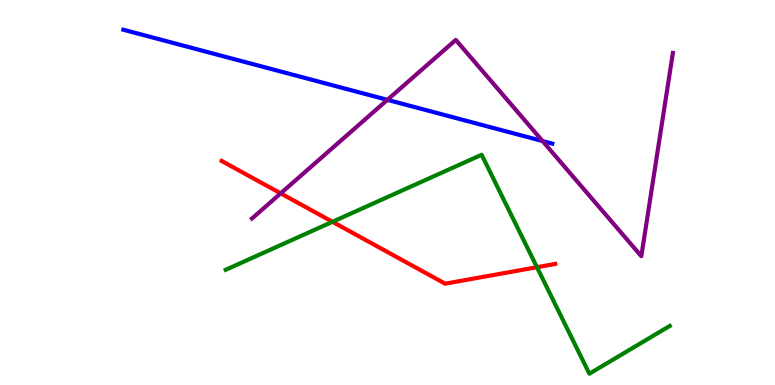[{'lines': ['blue', 'red'], 'intersections': []}, {'lines': ['green', 'red'], 'intersections': [{'x': 4.29, 'y': 4.24}, {'x': 6.93, 'y': 3.06}]}, {'lines': ['purple', 'red'], 'intersections': [{'x': 3.62, 'y': 4.98}]}, {'lines': ['blue', 'green'], 'intersections': []}, {'lines': ['blue', 'purple'], 'intersections': [{'x': 5.0, 'y': 7.41}, {'x': 7.0, 'y': 6.34}]}, {'lines': ['green', 'purple'], 'intersections': []}]